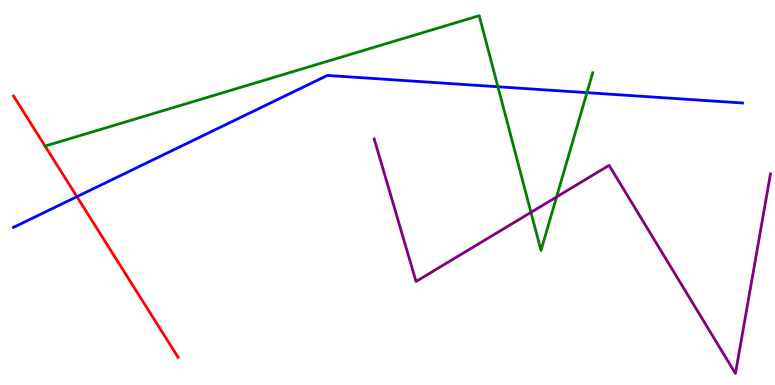[{'lines': ['blue', 'red'], 'intersections': [{'x': 0.993, 'y': 4.89}]}, {'lines': ['green', 'red'], 'intersections': [{'x': 0.582, 'y': 6.21}]}, {'lines': ['purple', 'red'], 'intersections': []}, {'lines': ['blue', 'green'], 'intersections': [{'x': 6.42, 'y': 7.75}, {'x': 7.57, 'y': 7.59}]}, {'lines': ['blue', 'purple'], 'intersections': []}, {'lines': ['green', 'purple'], 'intersections': [{'x': 6.85, 'y': 4.48}, {'x': 7.18, 'y': 4.88}]}]